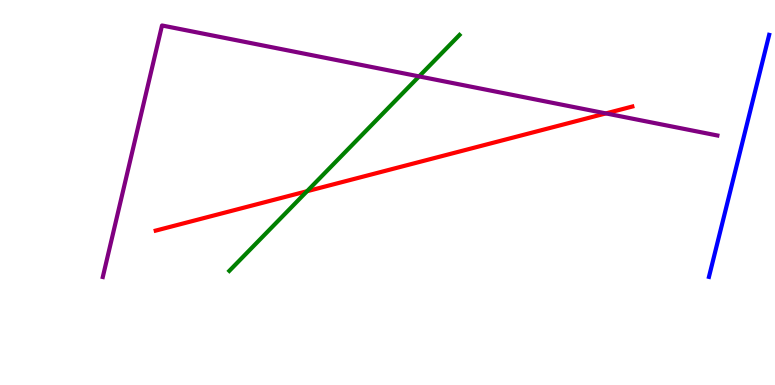[{'lines': ['blue', 'red'], 'intersections': []}, {'lines': ['green', 'red'], 'intersections': [{'x': 3.96, 'y': 5.03}]}, {'lines': ['purple', 'red'], 'intersections': [{'x': 7.82, 'y': 7.05}]}, {'lines': ['blue', 'green'], 'intersections': []}, {'lines': ['blue', 'purple'], 'intersections': []}, {'lines': ['green', 'purple'], 'intersections': [{'x': 5.41, 'y': 8.02}]}]